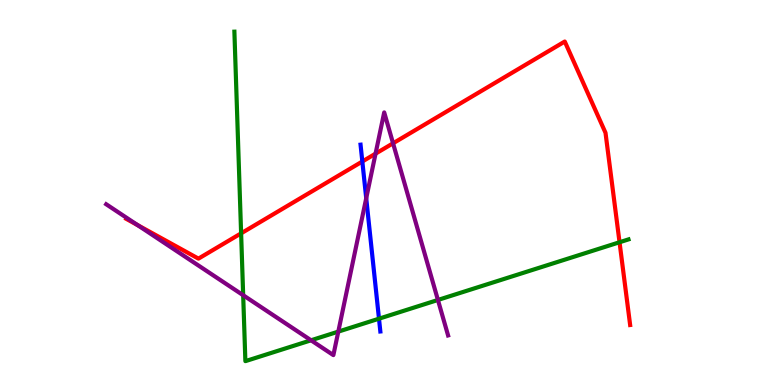[{'lines': ['blue', 'red'], 'intersections': [{'x': 4.68, 'y': 5.81}]}, {'lines': ['green', 'red'], 'intersections': [{'x': 3.11, 'y': 3.94}, {'x': 7.99, 'y': 3.71}]}, {'lines': ['purple', 'red'], 'intersections': [{'x': 1.77, 'y': 4.15}, {'x': 4.85, 'y': 6.01}, {'x': 5.07, 'y': 6.28}]}, {'lines': ['blue', 'green'], 'intersections': [{'x': 4.89, 'y': 1.72}]}, {'lines': ['blue', 'purple'], 'intersections': [{'x': 4.73, 'y': 4.85}]}, {'lines': ['green', 'purple'], 'intersections': [{'x': 3.14, 'y': 2.33}, {'x': 4.01, 'y': 1.16}, {'x': 4.37, 'y': 1.39}, {'x': 5.65, 'y': 2.21}]}]